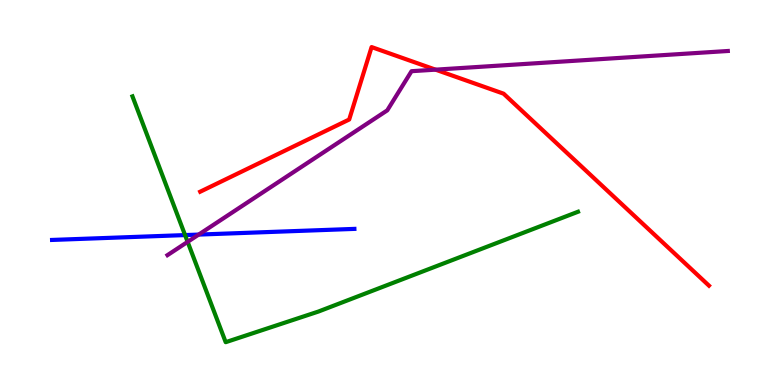[{'lines': ['blue', 'red'], 'intersections': []}, {'lines': ['green', 'red'], 'intersections': []}, {'lines': ['purple', 'red'], 'intersections': [{'x': 5.62, 'y': 8.19}]}, {'lines': ['blue', 'green'], 'intersections': [{'x': 2.39, 'y': 3.89}]}, {'lines': ['blue', 'purple'], 'intersections': [{'x': 2.56, 'y': 3.91}]}, {'lines': ['green', 'purple'], 'intersections': [{'x': 2.42, 'y': 3.72}]}]